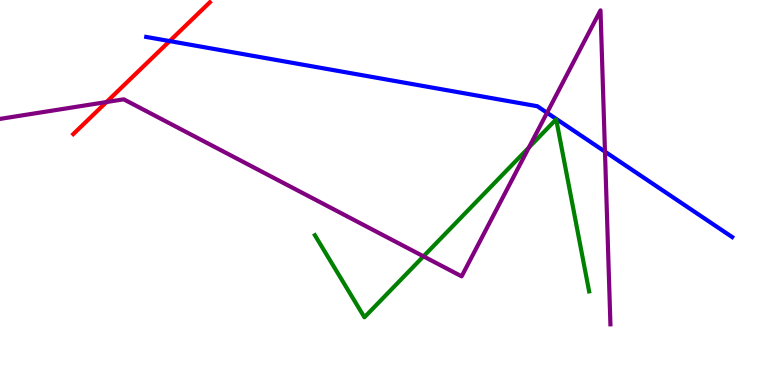[{'lines': ['blue', 'red'], 'intersections': [{'x': 2.19, 'y': 8.93}]}, {'lines': ['green', 'red'], 'intersections': []}, {'lines': ['purple', 'red'], 'intersections': [{'x': 1.37, 'y': 7.35}]}, {'lines': ['blue', 'green'], 'intersections': []}, {'lines': ['blue', 'purple'], 'intersections': [{'x': 7.06, 'y': 7.07}, {'x': 7.81, 'y': 6.06}]}, {'lines': ['green', 'purple'], 'intersections': [{'x': 5.46, 'y': 3.34}, {'x': 6.82, 'y': 6.17}]}]